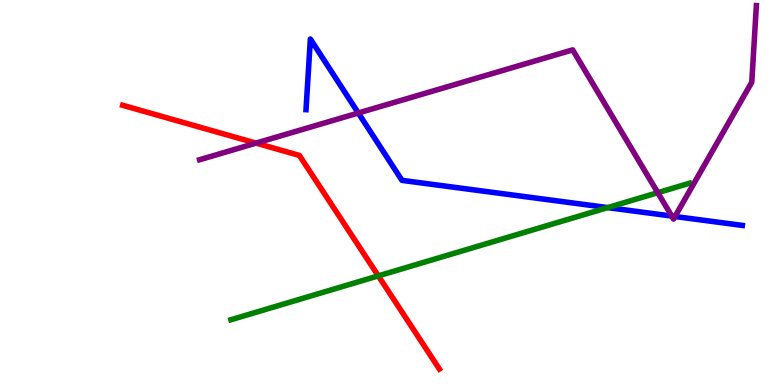[{'lines': ['blue', 'red'], 'intersections': []}, {'lines': ['green', 'red'], 'intersections': [{'x': 4.88, 'y': 2.83}]}, {'lines': ['purple', 'red'], 'intersections': [{'x': 3.3, 'y': 6.28}]}, {'lines': ['blue', 'green'], 'intersections': [{'x': 7.84, 'y': 4.61}]}, {'lines': ['blue', 'purple'], 'intersections': [{'x': 4.62, 'y': 7.06}, {'x': 8.67, 'y': 4.39}, {'x': 8.71, 'y': 4.38}]}, {'lines': ['green', 'purple'], 'intersections': [{'x': 8.49, 'y': 5.0}]}]